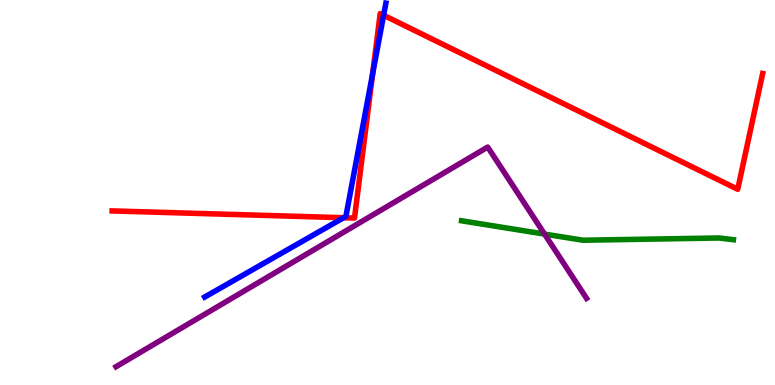[{'lines': ['blue', 'red'], 'intersections': [{'x': 4.43, 'y': 4.35}, {'x': 4.81, 'y': 8.08}, {'x': 4.95, 'y': 9.6}]}, {'lines': ['green', 'red'], 'intersections': []}, {'lines': ['purple', 'red'], 'intersections': []}, {'lines': ['blue', 'green'], 'intersections': []}, {'lines': ['blue', 'purple'], 'intersections': []}, {'lines': ['green', 'purple'], 'intersections': [{'x': 7.03, 'y': 3.92}]}]